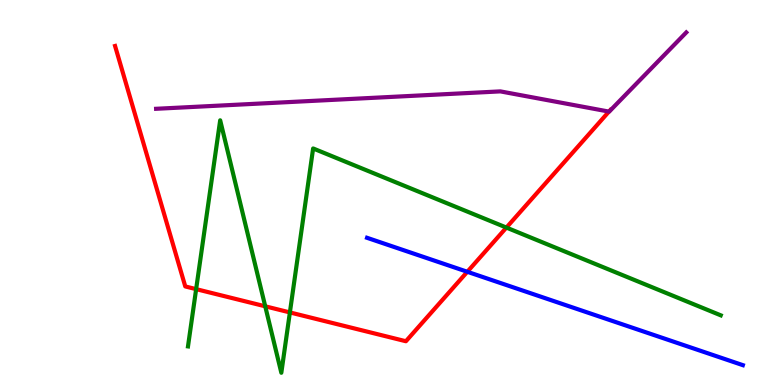[{'lines': ['blue', 'red'], 'intersections': [{'x': 6.03, 'y': 2.94}]}, {'lines': ['green', 'red'], 'intersections': [{'x': 2.53, 'y': 2.49}, {'x': 3.42, 'y': 2.04}, {'x': 3.74, 'y': 1.89}, {'x': 6.53, 'y': 4.09}]}, {'lines': ['purple', 'red'], 'intersections': [{'x': 7.86, 'y': 7.1}]}, {'lines': ['blue', 'green'], 'intersections': []}, {'lines': ['blue', 'purple'], 'intersections': []}, {'lines': ['green', 'purple'], 'intersections': []}]